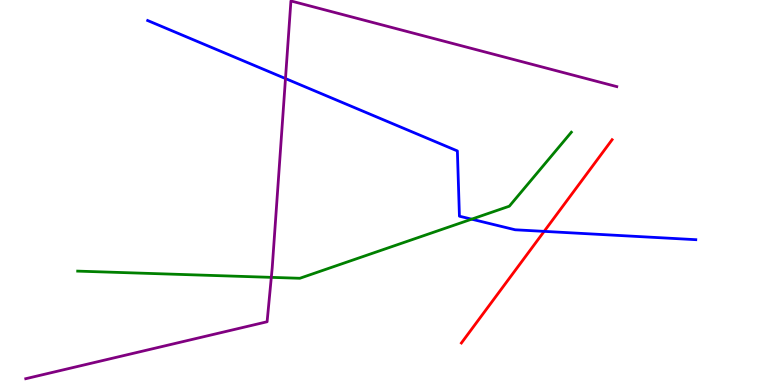[{'lines': ['blue', 'red'], 'intersections': [{'x': 7.02, 'y': 3.99}]}, {'lines': ['green', 'red'], 'intersections': []}, {'lines': ['purple', 'red'], 'intersections': []}, {'lines': ['blue', 'green'], 'intersections': [{'x': 6.09, 'y': 4.31}]}, {'lines': ['blue', 'purple'], 'intersections': [{'x': 3.68, 'y': 7.96}]}, {'lines': ['green', 'purple'], 'intersections': [{'x': 3.5, 'y': 2.8}]}]